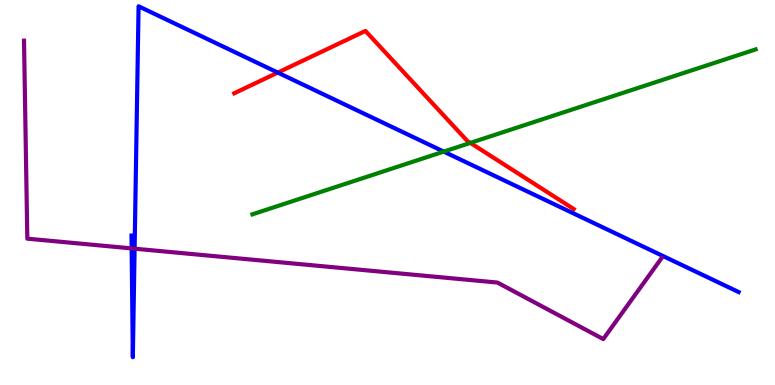[{'lines': ['blue', 'red'], 'intersections': [{'x': 3.58, 'y': 8.11}]}, {'lines': ['green', 'red'], 'intersections': [{'x': 6.07, 'y': 6.29}]}, {'lines': ['purple', 'red'], 'intersections': []}, {'lines': ['blue', 'green'], 'intersections': [{'x': 5.73, 'y': 6.06}]}, {'lines': ['blue', 'purple'], 'intersections': [{'x': 1.7, 'y': 3.55}, {'x': 1.74, 'y': 3.54}]}, {'lines': ['green', 'purple'], 'intersections': []}]